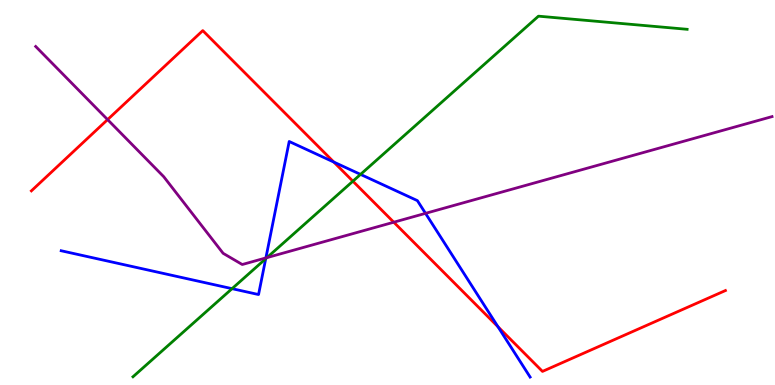[{'lines': ['blue', 'red'], 'intersections': [{'x': 4.31, 'y': 5.79}, {'x': 6.43, 'y': 1.51}]}, {'lines': ['green', 'red'], 'intersections': [{'x': 4.55, 'y': 5.29}]}, {'lines': ['purple', 'red'], 'intersections': [{'x': 1.39, 'y': 6.89}, {'x': 5.08, 'y': 4.23}]}, {'lines': ['blue', 'green'], 'intersections': [{'x': 2.99, 'y': 2.5}, {'x': 3.43, 'y': 3.28}, {'x': 4.65, 'y': 5.47}]}, {'lines': ['blue', 'purple'], 'intersections': [{'x': 3.43, 'y': 3.3}, {'x': 5.49, 'y': 4.46}]}, {'lines': ['green', 'purple'], 'intersections': [{'x': 3.44, 'y': 3.31}]}]